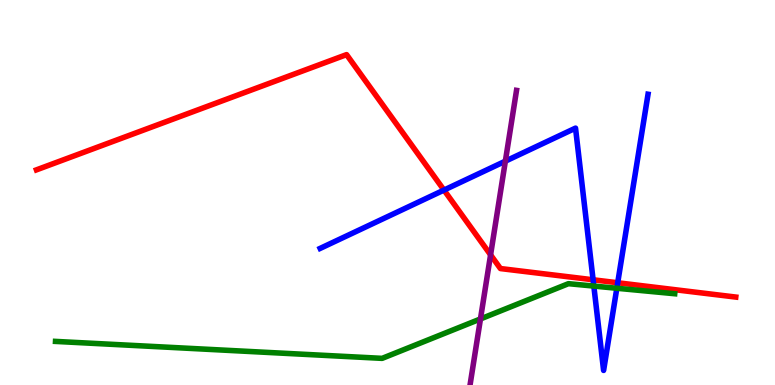[{'lines': ['blue', 'red'], 'intersections': [{'x': 5.73, 'y': 5.06}, {'x': 7.65, 'y': 2.73}, {'x': 7.97, 'y': 2.66}]}, {'lines': ['green', 'red'], 'intersections': []}, {'lines': ['purple', 'red'], 'intersections': [{'x': 6.33, 'y': 3.38}]}, {'lines': ['blue', 'green'], 'intersections': [{'x': 7.66, 'y': 2.57}, {'x': 7.96, 'y': 2.51}]}, {'lines': ['blue', 'purple'], 'intersections': [{'x': 6.52, 'y': 5.81}]}, {'lines': ['green', 'purple'], 'intersections': [{'x': 6.2, 'y': 1.72}]}]